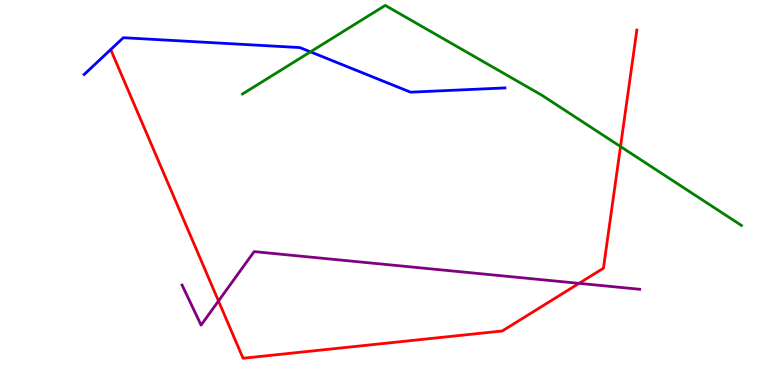[{'lines': ['blue', 'red'], 'intersections': []}, {'lines': ['green', 'red'], 'intersections': [{'x': 8.01, 'y': 6.19}]}, {'lines': ['purple', 'red'], 'intersections': [{'x': 2.82, 'y': 2.18}, {'x': 7.47, 'y': 2.64}]}, {'lines': ['blue', 'green'], 'intersections': [{'x': 4.01, 'y': 8.65}]}, {'lines': ['blue', 'purple'], 'intersections': []}, {'lines': ['green', 'purple'], 'intersections': []}]